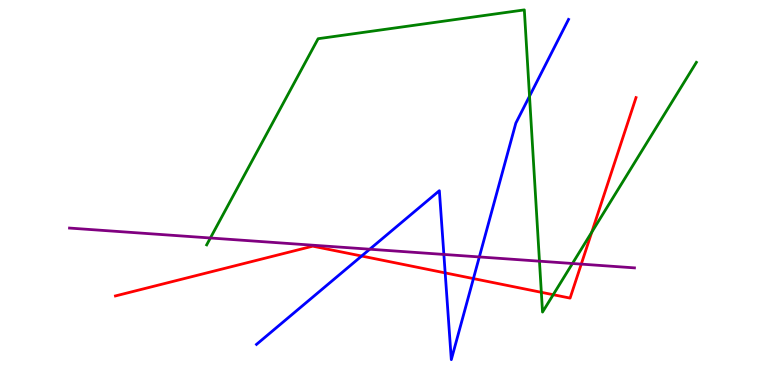[{'lines': ['blue', 'red'], 'intersections': [{'x': 4.67, 'y': 3.35}, {'x': 5.74, 'y': 2.91}, {'x': 6.11, 'y': 2.76}]}, {'lines': ['green', 'red'], 'intersections': [{'x': 6.98, 'y': 2.41}, {'x': 7.14, 'y': 2.35}, {'x': 7.64, 'y': 3.97}]}, {'lines': ['purple', 'red'], 'intersections': [{'x': 7.5, 'y': 3.14}]}, {'lines': ['blue', 'green'], 'intersections': [{'x': 6.83, 'y': 7.5}]}, {'lines': ['blue', 'purple'], 'intersections': [{'x': 4.77, 'y': 3.53}, {'x': 5.73, 'y': 3.39}, {'x': 6.18, 'y': 3.33}]}, {'lines': ['green', 'purple'], 'intersections': [{'x': 2.71, 'y': 3.82}, {'x': 6.96, 'y': 3.22}, {'x': 7.39, 'y': 3.16}]}]